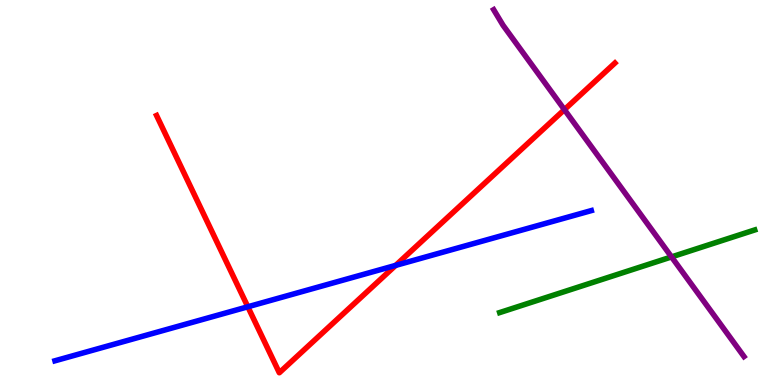[{'lines': ['blue', 'red'], 'intersections': [{'x': 3.2, 'y': 2.03}, {'x': 5.11, 'y': 3.11}]}, {'lines': ['green', 'red'], 'intersections': []}, {'lines': ['purple', 'red'], 'intersections': [{'x': 7.28, 'y': 7.15}]}, {'lines': ['blue', 'green'], 'intersections': []}, {'lines': ['blue', 'purple'], 'intersections': []}, {'lines': ['green', 'purple'], 'intersections': [{'x': 8.66, 'y': 3.33}]}]